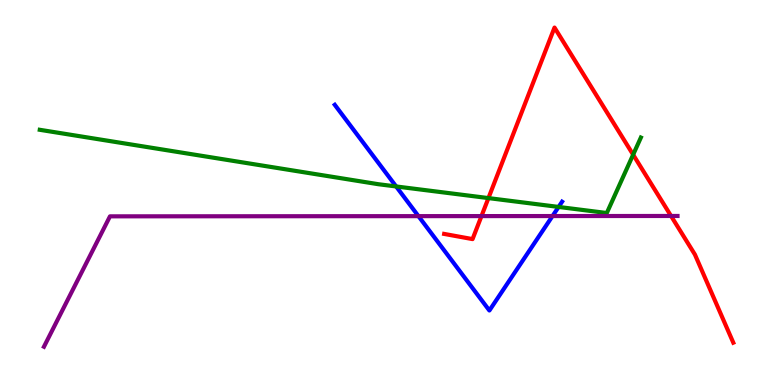[{'lines': ['blue', 'red'], 'intersections': []}, {'lines': ['green', 'red'], 'intersections': [{'x': 6.3, 'y': 4.85}, {'x': 8.17, 'y': 5.98}]}, {'lines': ['purple', 'red'], 'intersections': [{'x': 6.21, 'y': 4.39}, {'x': 8.66, 'y': 4.39}]}, {'lines': ['blue', 'green'], 'intersections': [{'x': 5.11, 'y': 5.16}, {'x': 7.21, 'y': 4.63}]}, {'lines': ['blue', 'purple'], 'intersections': [{'x': 5.4, 'y': 4.39}, {'x': 7.13, 'y': 4.39}]}, {'lines': ['green', 'purple'], 'intersections': []}]